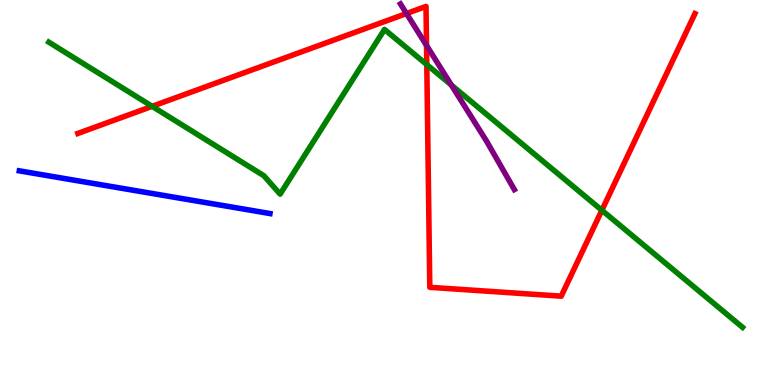[{'lines': ['blue', 'red'], 'intersections': []}, {'lines': ['green', 'red'], 'intersections': [{'x': 1.96, 'y': 7.24}, {'x': 5.51, 'y': 8.32}, {'x': 7.77, 'y': 4.54}]}, {'lines': ['purple', 'red'], 'intersections': [{'x': 5.25, 'y': 9.65}, {'x': 5.5, 'y': 8.82}]}, {'lines': ['blue', 'green'], 'intersections': []}, {'lines': ['blue', 'purple'], 'intersections': []}, {'lines': ['green', 'purple'], 'intersections': [{'x': 5.82, 'y': 7.79}]}]